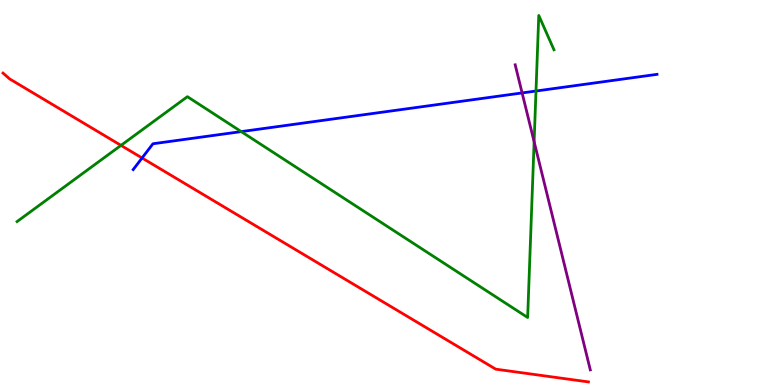[{'lines': ['blue', 'red'], 'intersections': [{'x': 1.83, 'y': 5.9}]}, {'lines': ['green', 'red'], 'intersections': [{'x': 1.56, 'y': 6.22}]}, {'lines': ['purple', 'red'], 'intersections': []}, {'lines': ['blue', 'green'], 'intersections': [{'x': 3.11, 'y': 6.58}, {'x': 6.92, 'y': 7.64}]}, {'lines': ['blue', 'purple'], 'intersections': [{'x': 6.74, 'y': 7.59}]}, {'lines': ['green', 'purple'], 'intersections': [{'x': 6.89, 'y': 6.32}]}]